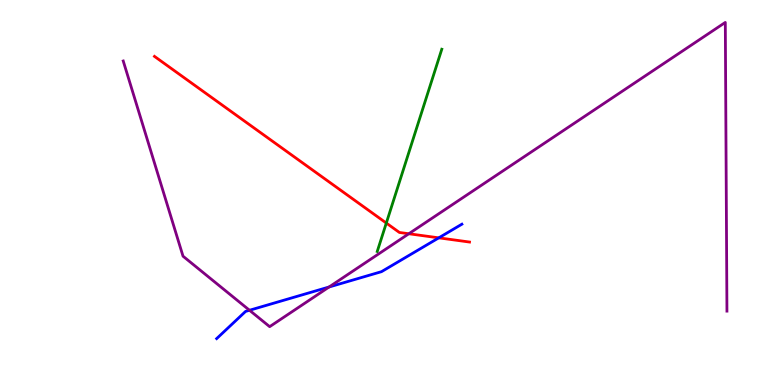[{'lines': ['blue', 'red'], 'intersections': [{'x': 5.66, 'y': 3.82}]}, {'lines': ['green', 'red'], 'intersections': [{'x': 4.98, 'y': 4.21}]}, {'lines': ['purple', 'red'], 'intersections': [{'x': 5.28, 'y': 3.93}]}, {'lines': ['blue', 'green'], 'intersections': []}, {'lines': ['blue', 'purple'], 'intersections': [{'x': 3.22, 'y': 1.94}, {'x': 4.25, 'y': 2.55}]}, {'lines': ['green', 'purple'], 'intersections': []}]